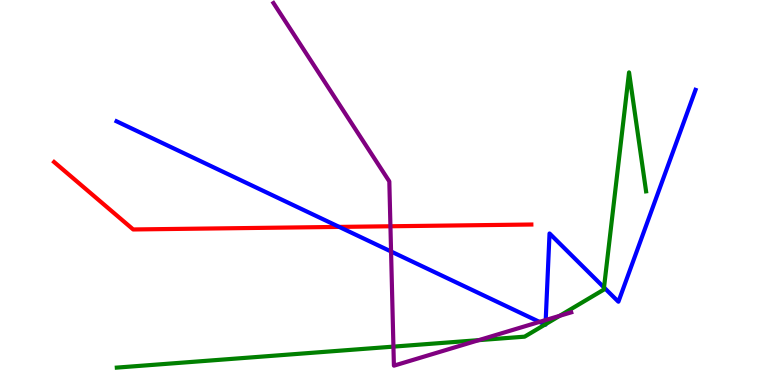[{'lines': ['blue', 'red'], 'intersections': [{'x': 4.38, 'y': 4.11}]}, {'lines': ['green', 'red'], 'intersections': []}, {'lines': ['purple', 'red'], 'intersections': [{'x': 5.04, 'y': 4.12}]}, {'lines': ['blue', 'green'], 'intersections': [{'x': 7.03, 'y': 1.57}, {'x': 7.04, 'y': 1.58}, {'x': 7.79, 'y': 2.53}]}, {'lines': ['blue', 'purple'], 'intersections': [{'x': 5.05, 'y': 3.47}, {'x': 6.96, 'y': 1.64}, {'x': 7.04, 'y': 1.69}]}, {'lines': ['green', 'purple'], 'intersections': [{'x': 5.08, 'y': 0.997}, {'x': 6.18, 'y': 1.17}, {'x': 7.22, 'y': 1.8}]}]